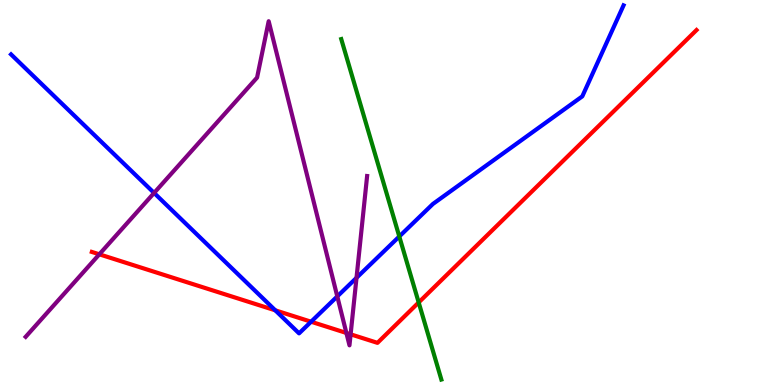[{'lines': ['blue', 'red'], 'intersections': [{'x': 3.55, 'y': 1.94}, {'x': 4.01, 'y': 1.64}]}, {'lines': ['green', 'red'], 'intersections': [{'x': 5.4, 'y': 2.14}]}, {'lines': ['purple', 'red'], 'intersections': [{'x': 1.28, 'y': 3.39}, {'x': 4.47, 'y': 1.35}, {'x': 4.52, 'y': 1.32}]}, {'lines': ['blue', 'green'], 'intersections': [{'x': 5.15, 'y': 3.86}]}, {'lines': ['blue', 'purple'], 'intersections': [{'x': 1.99, 'y': 4.99}, {'x': 4.35, 'y': 2.3}, {'x': 4.6, 'y': 2.78}]}, {'lines': ['green', 'purple'], 'intersections': []}]